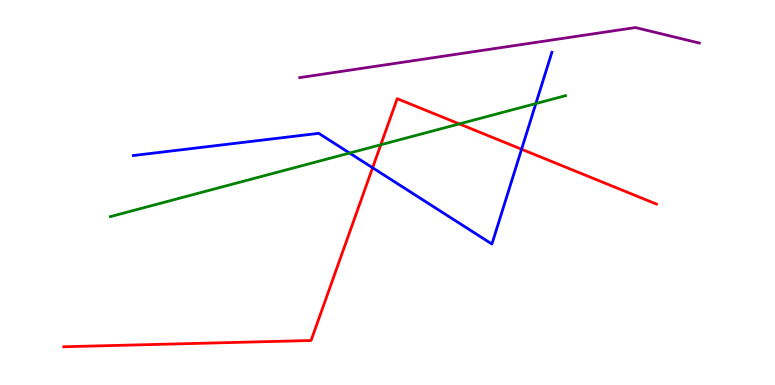[{'lines': ['blue', 'red'], 'intersections': [{'x': 4.81, 'y': 5.64}, {'x': 6.73, 'y': 6.12}]}, {'lines': ['green', 'red'], 'intersections': [{'x': 4.91, 'y': 6.24}, {'x': 5.93, 'y': 6.78}]}, {'lines': ['purple', 'red'], 'intersections': []}, {'lines': ['blue', 'green'], 'intersections': [{'x': 4.51, 'y': 6.02}, {'x': 6.91, 'y': 7.31}]}, {'lines': ['blue', 'purple'], 'intersections': []}, {'lines': ['green', 'purple'], 'intersections': []}]